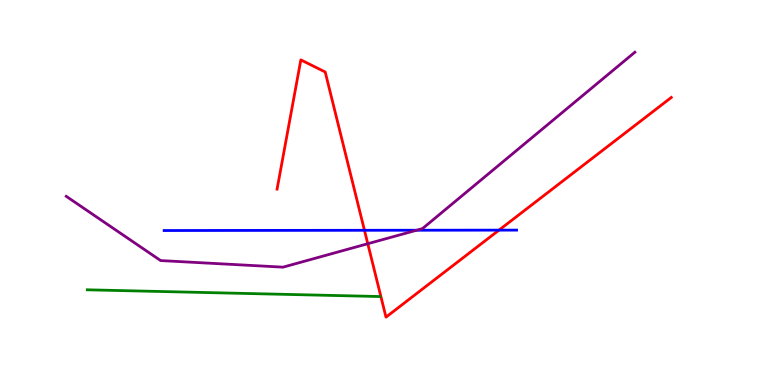[{'lines': ['blue', 'red'], 'intersections': [{'x': 4.7, 'y': 4.02}, {'x': 6.44, 'y': 4.02}]}, {'lines': ['green', 'red'], 'intersections': []}, {'lines': ['purple', 'red'], 'intersections': [{'x': 4.75, 'y': 3.67}]}, {'lines': ['blue', 'green'], 'intersections': []}, {'lines': ['blue', 'purple'], 'intersections': [{'x': 5.38, 'y': 4.02}]}, {'lines': ['green', 'purple'], 'intersections': []}]